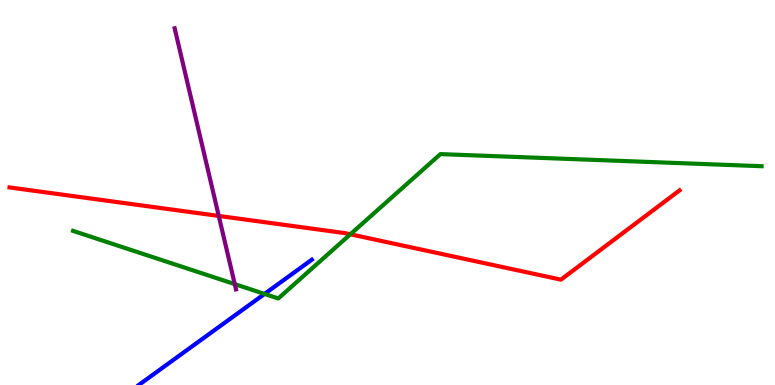[{'lines': ['blue', 'red'], 'intersections': []}, {'lines': ['green', 'red'], 'intersections': [{'x': 4.52, 'y': 3.91}]}, {'lines': ['purple', 'red'], 'intersections': [{'x': 2.82, 'y': 4.39}]}, {'lines': ['blue', 'green'], 'intersections': [{'x': 3.41, 'y': 2.37}]}, {'lines': ['blue', 'purple'], 'intersections': []}, {'lines': ['green', 'purple'], 'intersections': [{'x': 3.03, 'y': 2.62}]}]